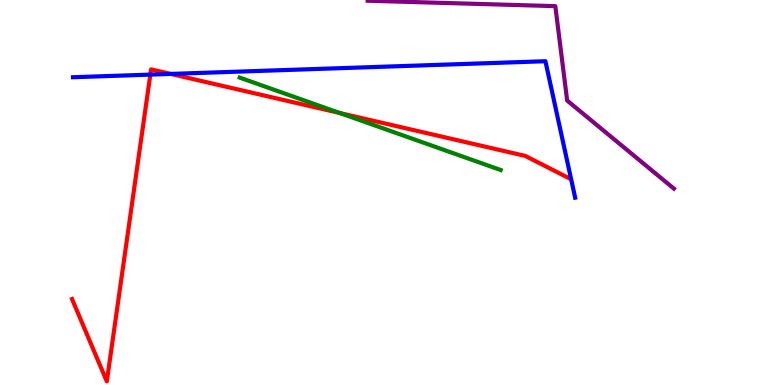[{'lines': ['blue', 'red'], 'intersections': [{'x': 1.94, 'y': 8.06}, {'x': 2.2, 'y': 8.08}]}, {'lines': ['green', 'red'], 'intersections': [{'x': 4.38, 'y': 7.07}]}, {'lines': ['purple', 'red'], 'intersections': []}, {'lines': ['blue', 'green'], 'intersections': []}, {'lines': ['blue', 'purple'], 'intersections': []}, {'lines': ['green', 'purple'], 'intersections': []}]